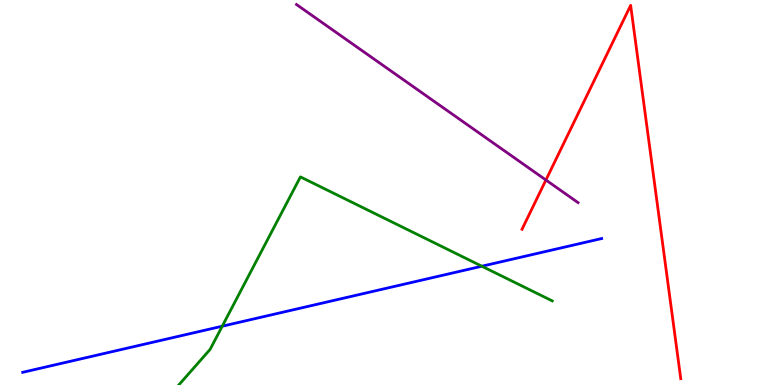[{'lines': ['blue', 'red'], 'intersections': []}, {'lines': ['green', 'red'], 'intersections': []}, {'lines': ['purple', 'red'], 'intersections': [{'x': 7.04, 'y': 5.32}]}, {'lines': ['blue', 'green'], 'intersections': [{'x': 2.87, 'y': 1.53}, {'x': 6.22, 'y': 3.09}]}, {'lines': ['blue', 'purple'], 'intersections': []}, {'lines': ['green', 'purple'], 'intersections': []}]